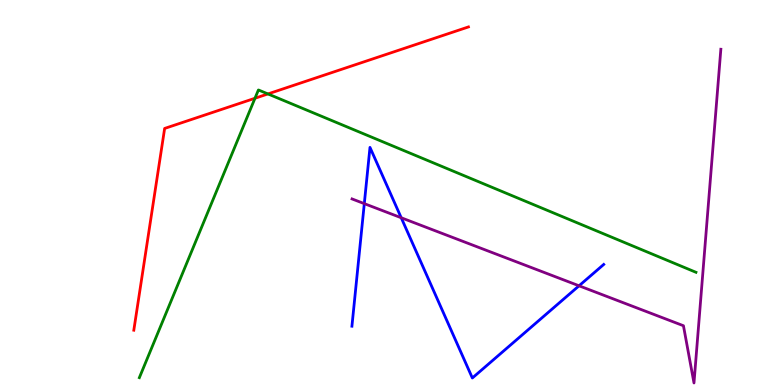[{'lines': ['blue', 'red'], 'intersections': []}, {'lines': ['green', 'red'], 'intersections': [{'x': 3.29, 'y': 7.45}, {'x': 3.46, 'y': 7.56}]}, {'lines': ['purple', 'red'], 'intersections': []}, {'lines': ['blue', 'green'], 'intersections': []}, {'lines': ['blue', 'purple'], 'intersections': [{'x': 4.7, 'y': 4.71}, {'x': 5.18, 'y': 4.34}, {'x': 7.47, 'y': 2.58}]}, {'lines': ['green', 'purple'], 'intersections': []}]